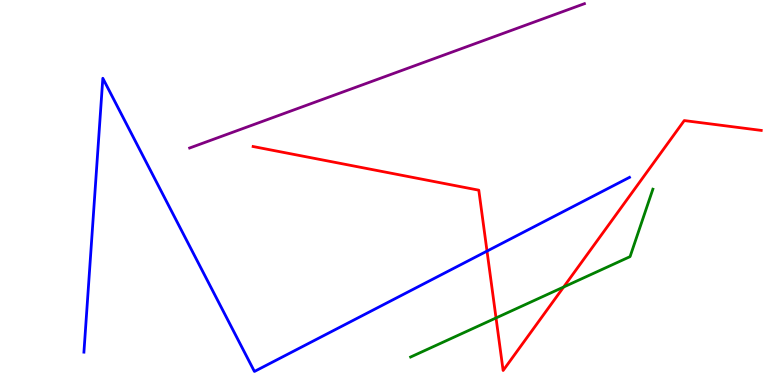[{'lines': ['blue', 'red'], 'intersections': [{'x': 6.28, 'y': 3.48}]}, {'lines': ['green', 'red'], 'intersections': [{'x': 6.4, 'y': 1.74}, {'x': 7.27, 'y': 2.54}]}, {'lines': ['purple', 'red'], 'intersections': []}, {'lines': ['blue', 'green'], 'intersections': []}, {'lines': ['blue', 'purple'], 'intersections': []}, {'lines': ['green', 'purple'], 'intersections': []}]